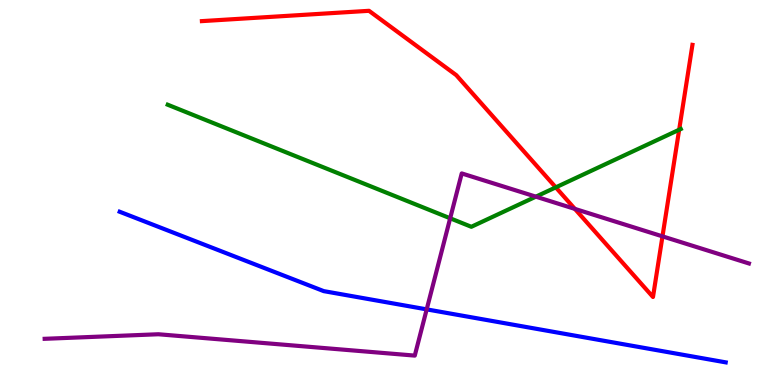[{'lines': ['blue', 'red'], 'intersections': []}, {'lines': ['green', 'red'], 'intersections': [{'x': 7.17, 'y': 5.13}, {'x': 8.76, 'y': 6.63}]}, {'lines': ['purple', 'red'], 'intersections': [{'x': 7.42, 'y': 4.57}, {'x': 8.55, 'y': 3.86}]}, {'lines': ['blue', 'green'], 'intersections': []}, {'lines': ['blue', 'purple'], 'intersections': [{'x': 5.51, 'y': 1.96}]}, {'lines': ['green', 'purple'], 'intersections': [{'x': 5.81, 'y': 4.33}, {'x': 6.91, 'y': 4.89}]}]